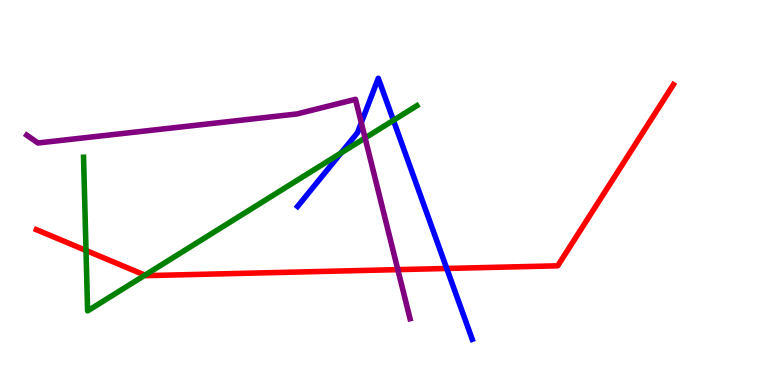[{'lines': ['blue', 'red'], 'intersections': [{'x': 5.76, 'y': 3.03}]}, {'lines': ['green', 'red'], 'intersections': [{'x': 1.11, 'y': 3.49}, {'x': 1.87, 'y': 2.85}]}, {'lines': ['purple', 'red'], 'intersections': [{'x': 5.13, 'y': 3.0}]}, {'lines': ['blue', 'green'], 'intersections': [{'x': 4.4, 'y': 6.03}, {'x': 5.08, 'y': 6.87}]}, {'lines': ['blue', 'purple'], 'intersections': [{'x': 4.66, 'y': 6.81}]}, {'lines': ['green', 'purple'], 'intersections': [{'x': 4.71, 'y': 6.42}]}]